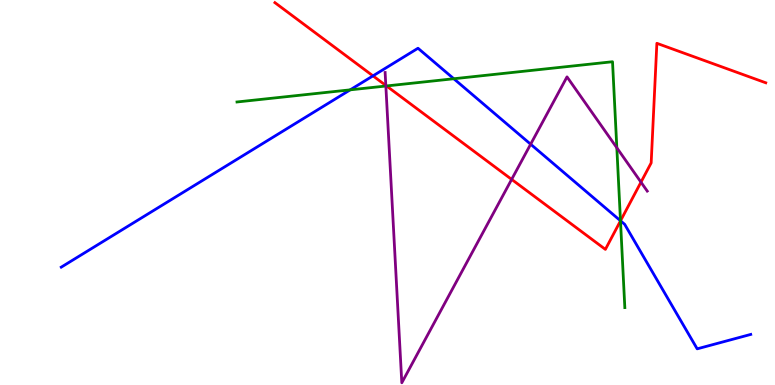[{'lines': ['blue', 'red'], 'intersections': [{'x': 4.81, 'y': 8.03}, {'x': 8.01, 'y': 4.27}]}, {'lines': ['green', 'red'], 'intersections': [{'x': 4.99, 'y': 7.77}, {'x': 8.01, 'y': 4.26}]}, {'lines': ['purple', 'red'], 'intersections': [{'x': 4.98, 'y': 7.78}, {'x': 6.6, 'y': 5.34}, {'x': 8.27, 'y': 5.27}]}, {'lines': ['blue', 'green'], 'intersections': [{'x': 4.52, 'y': 7.67}, {'x': 5.86, 'y': 7.95}, {'x': 8.01, 'y': 4.27}]}, {'lines': ['blue', 'purple'], 'intersections': [{'x': 6.85, 'y': 6.25}]}, {'lines': ['green', 'purple'], 'intersections': [{'x': 4.98, 'y': 7.77}, {'x': 7.96, 'y': 6.16}]}]